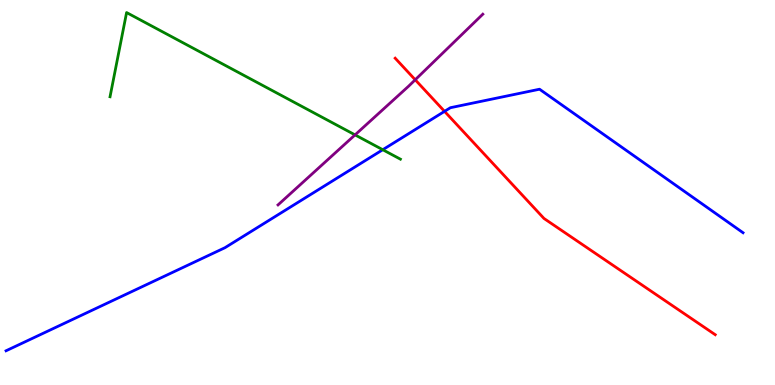[{'lines': ['blue', 'red'], 'intersections': [{'x': 5.74, 'y': 7.11}]}, {'lines': ['green', 'red'], 'intersections': []}, {'lines': ['purple', 'red'], 'intersections': [{'x': 5.36, 'y': 7.93}]}, {'lines': ['blue', 'green'], 'intersections': [{'x': 4.94, 'y': 6.11}]}, {'lines': ['blue', 'purple'], 'intersections': []}, {'lines': ['green', 'purple'], 'intersections': [{'x': 4.58, 'y': 6.5}]}]